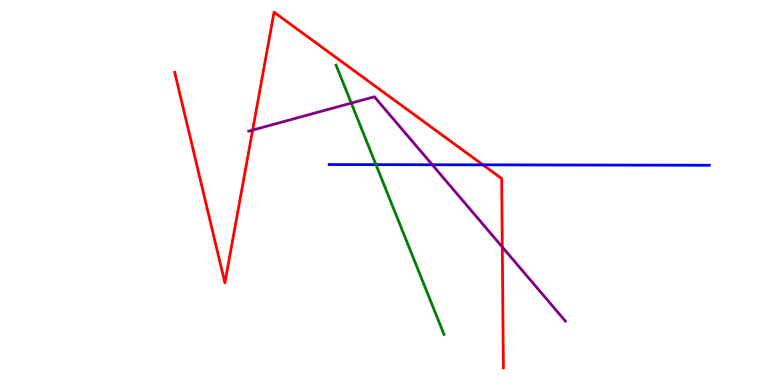[{'lines': ['blue', 'red'], 'intersections': [{'x': 6.23, 'y': 5.72}]}, {'lines': ['green', 'red'], 'intersections': []}, {'lines': ['purple', 'red'], 'intersections': [{'x': 3.26, 'y': 6.62}, {'x': 6.48, 'y': 3.58}]}, {'lines': ['blue', 'green'], 'intersections': [{'x': 4.85, 'y': 5.72}]}, {'lines': ['blue', 'purple'], 'intersections': [{'x': 5.58, 'y': 5.72}]}, {'lines': ['green', 'purple'], 'intersections': [{'x': 4.53, 'y': 7.32}]}]